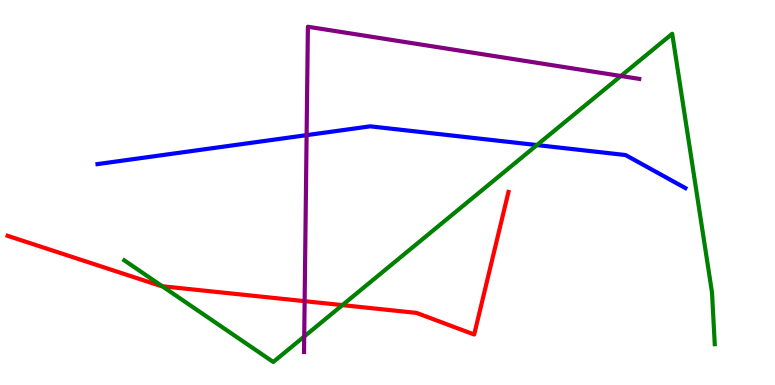[{'lines': ['blue', 'red'], 'intersections': []}, {'lines': ['green', 'red'], 'intersections': [{'x': 2.09, 'y': 2.57}, {'x': 4.42, 'y': 2.07}]}, {'lines': ['purple', 'red'], 'intersections': [{'x': 3.93, 'y': 2.18}]}, {'lines': ['blue', 'green'], 'intersections': [{'x': 6.93, 'y': 6.23}]}, {'lines': ['blue', 'purple'], 'intersections': [{'x': 3.96, 'y': 6.49}]}, {'lines': ['green', 'purple'], 'intersections': [{'x': 3.93, 'y': 1.26}, {'x': 8.01, 'y': 8.03}]}]